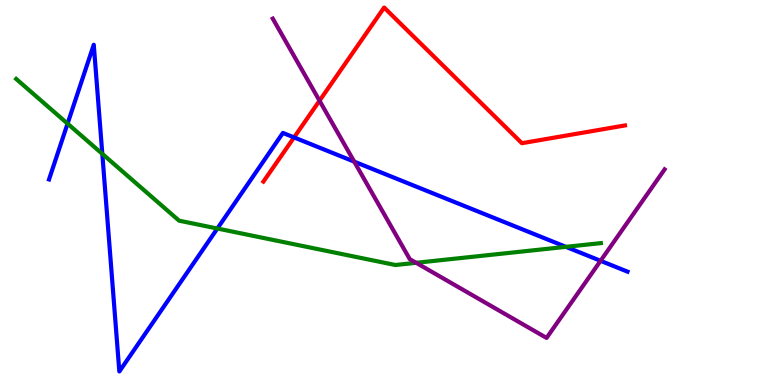[{'lines': ['blue', 'red'], 'intersections': [{'x': 3.79, 'y': 6.43}]}, {'lines': ['green', 'red'], 'intersections': []}, {'lines': ['purple', 'red'], 'intersections': [{'x': 4.12, 'y': 7.38}]}, {'lines': ['blue', 'green'], 'intersections': [{'x': 0.872, 'y': 6.79}, {'x': 1.32, 'y': 6.0}, {'x': 2.8, 'y': 4.06}, {'x': 7.3, 'y': 3.59}]}, {'lines': ['blue', 'purple'], 'intersections': [{'x': 4.57, 'y': 5.8}, {'x': 7.75, 'y': 3.23}]}, {'lines': ['green', 'purple'], 'intersections': [{'x': 5.37, 'y': 3.17}]}]